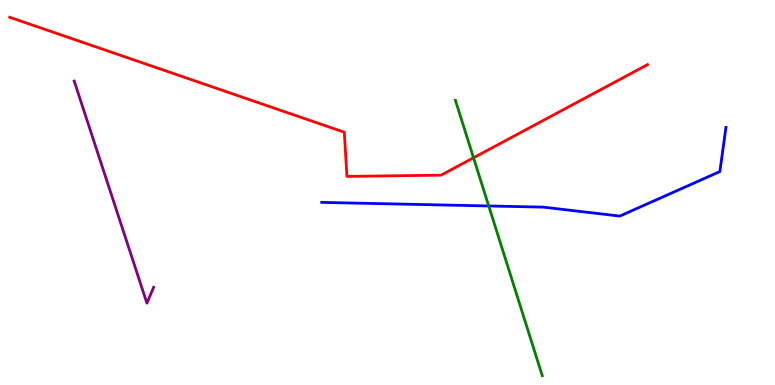[{'lines': ['blue', 'red'], 'intersections': []}, {'lines': ['green', 'red'], 'intersections': [{'x': 6.11, 'y': 5.9}]}, {'lines': ['purple', 'red'], 'intersections': []}, {'lines': ['blue', 'green'], 'intersections': [{'x': 6.31, 'y': 4.65}]}, {'lines': ['blue', 'purple'], 'intersections': []}, {'lines': ['green', 'purple'], 'intersections': []}]